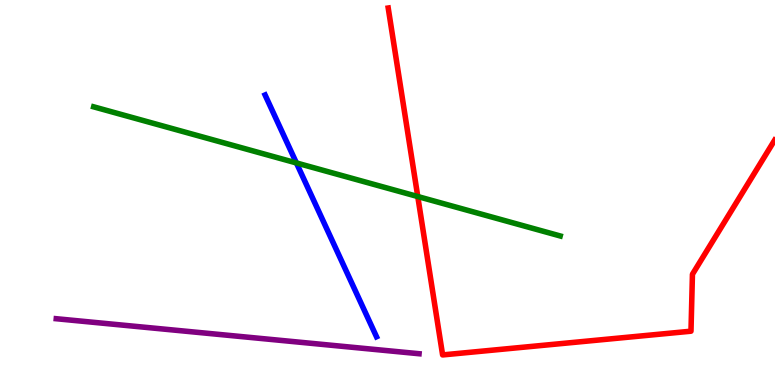[{'lines': ['blue', 'red'], 'intersections': []}, {'lines': ['green', 'red'], 'intersections': [{'x': 5.39, 'y': 4.9}]}, {'lines': ['purple', 'red'], 'intersections': []}, {'lines': ['blue', 'green'], 'intersections': [{'x': 3.82, 'y': 5.77}]}, {'lines': ['blue', 'purple'], 'intersections': []}, {'lines': ['green', 'purple'], 'intersections': []}]